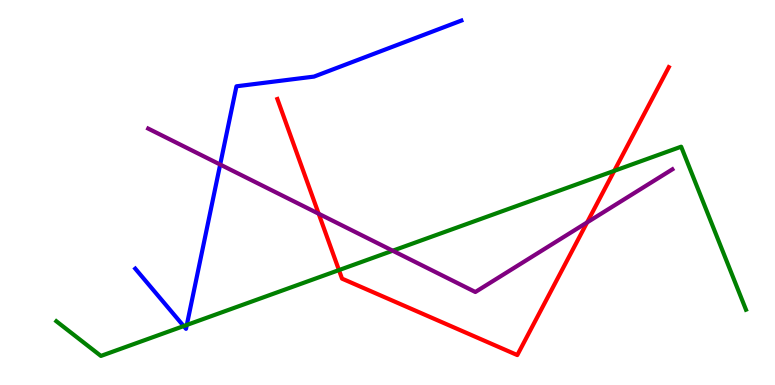[{'lines': ['blue', 'red'], 'intersections': []}, {'lines': ['green', 'red'], 'intersections': [{'x': 4.37, 'y': 2.98}, {'x': 7.93, 'y': 5.56}]}, {'lines': ['purple', 'red'], 'intersections': [{'x': 4.11, 'y': 4.45}, {'x': 7.58, 'y': 4.22}]}, {'lines': ['blue', 'green'], 'intersections': [{'x': 2.37, 'y': 1.53}, {'x': 2.41, 'y': 1.56}]}, {'lines': ['blue', 'purple'], 'intersections': [{'x': 2.84, 'y': 5.73}]}, {'lines': ['green', 'purple'], 'intersections': [{'x': 5.07, 'y': 3.49}]}]